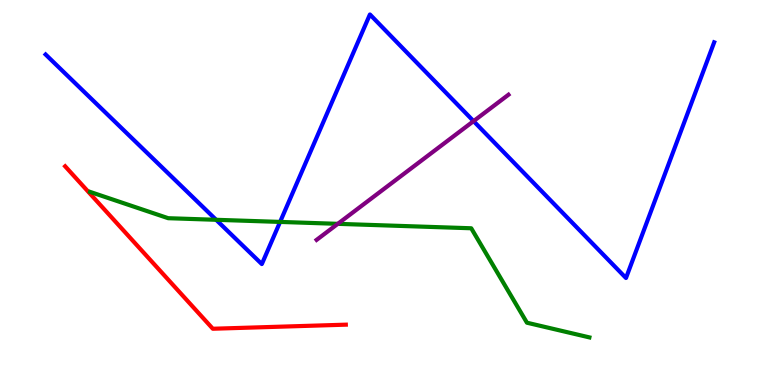[{'lines': ['blue', 'red'], 'intersections': []}, {'lines': ['green', 'red'], 'intersections': []}, {'lines': ['purple', 'red'], 'intersections': []}, {'lines': ['blue', 'green'], 'intersections': [{'x': 2.79, 'y': 4.29}, {'x': 3.61, 'y': 4.24}]}, {'lines': ['blue', 'purple'], 'intersections': [{'x': 6.11, 'y': 6.85}]}, {'lines': ['green', 'purple'], 'intersections': [{'x': 4.36, 'y': 4.19}]}]